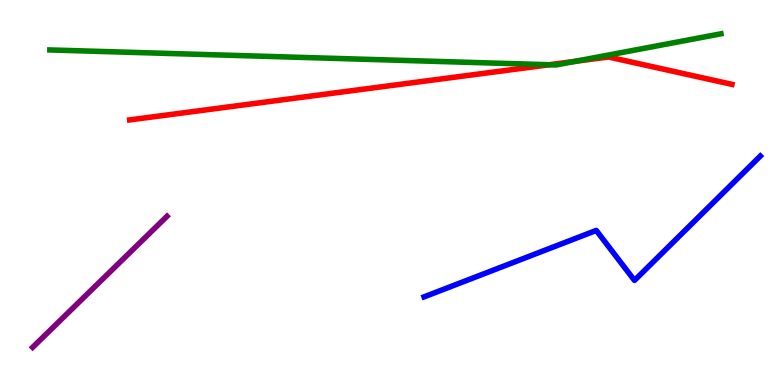[{'lines': ['blue', 'red'], 'intersections': []}, {'lines': ['green', 'red'], 'intersections': [{'x': 7.09, 'y': 8.32}, {'x': 7.42, 'y': 8.41}]}, {'lines': ['purple', 'red'], 'intersections': []}, {'lines': ['blue', 'green'], 'intersections': []}, {'lines': ['blue', 'purple'], 'intersections': []}, {'lines': ['green', 'purple'], 'intersections': []}]